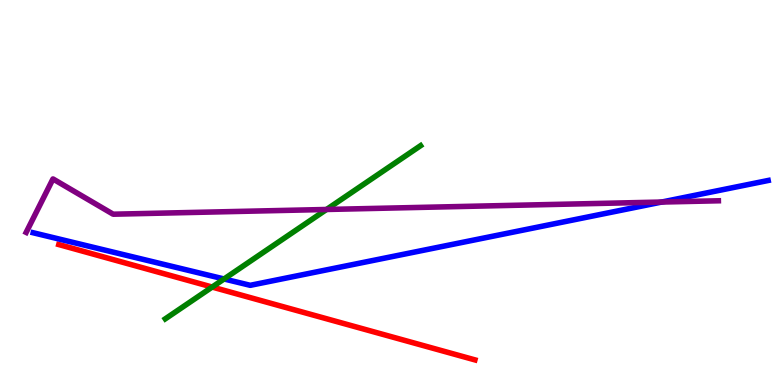[{'lines': ['blue', 'red'], 'intersections': []}, {'lines': ['green', 'red'], 'intersections': [{'x': 2.74, 'y': 2.54}]}, {'lines': ['purple', 'red'], 'intersections': []}, {'lines': ['blue', 'green'], 'intersections': [{'x': 2.89, 'y': 2.75}]}, {'lines': ['blue', 'purple'], 'intersections': [{'x': 8.54, 'y': 4.75}]}, {'lines': ['green', 'purple'], 'intersections': [{'x': 4.21, 'y': 4.56}]}]